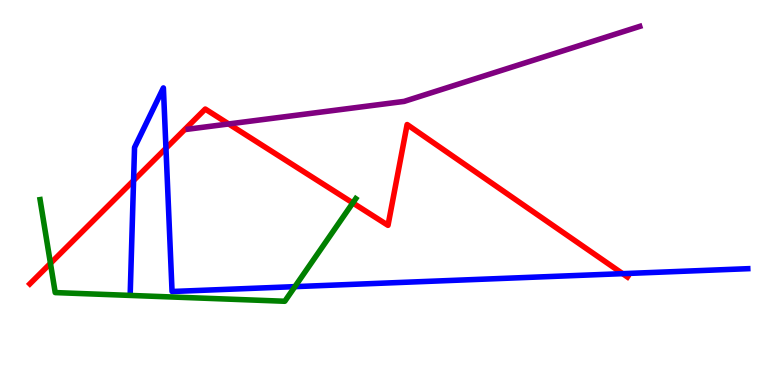[{'lines': ['blue', 'red'], 'intersections': [{'x': 1.72, 'y': 5.31}, {'x': 2.14, 'y': 6.15}, {'x': 8.03, 'y': 2.89}]}, {'lines': ['green', 'red'], 'intersections': [{'x': 0.651, 'y': 3.16}, {'x': 4.55, 'y': 4.73}]}, {'lines': ['purple', 'red'], 'intersections': [{'x': 2.95, 'y': 6.78}]}, {'lines': ['blue', 'green'], 'intersections': [{'x': 3.81, 'y': 2.55}]}, {'lines': ['blue', 'purple'], 'intersections': []}, {'lines': ['green', 'purple'], 'intersections': []}]